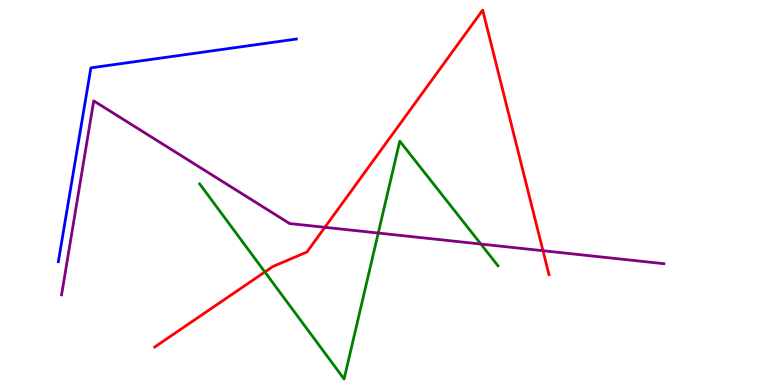[{'lines': ['blue', 'red'], 'intersections': []}, {'lines': ['green', 'red'], 'intersections': [{'x': 3.42, 'y': 2.94}]}, {'lines': ['purple', 'red'], 'intersections': [{'x': 4.19, 'y': 4.1}, {'x': 7.01, 'y': 3.49}]}, {'lines': ['blue', 'green'], 'intersections': []}, {'lines': ['blue', 'purple'], 'intersections': []}, {'lines': ['green', 'purple'], 'intersections': [{'x': 4.88, 'y': 3.95}, {'x': 6.2, 'y': 3.66}]}]